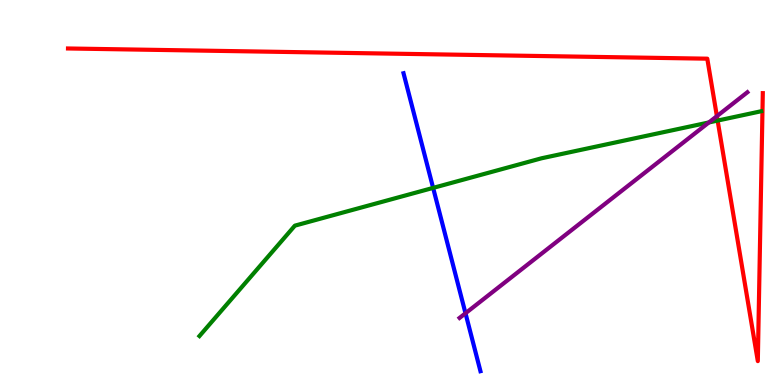[{'lines': ['blue', 'red'], 'intersections': []}, {'lines': ['green', 'red'], 'intersections': [{'x': 9.26, 'y': 6.87}]}, {'lines': ['purple', 'red'], 'intersections': [{'x': 9.25, 'y': 6.98}]}, {'lines': ['blue', 'green'], 'intersections': [{'x': 5.59, 'y': 5.12}]}, {'lines': ['blue', 'purple'], 'intersections': [{'x': 6.01, 'y': 1.86}]}, {'lines': ['green', 'purple'], 'intersections': [{'x': 9.15, 'y': 6.82}]}]